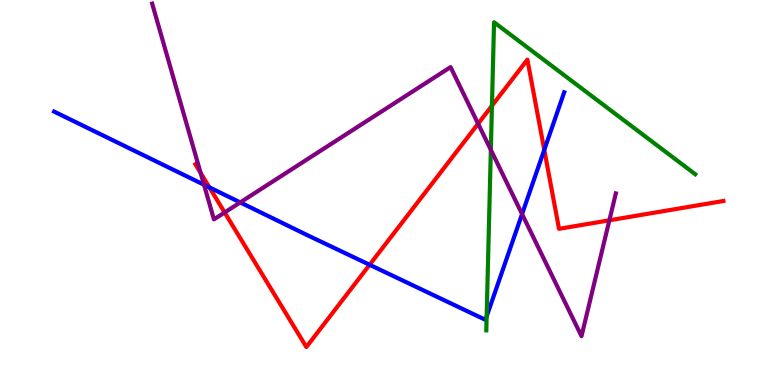[{'lines': ['blue', 'red'], 'intersections': [{'x': 2.7, 'y': 5.13}, {'x': 4.77, 'y': 3.12}, {'x': 7.02, 'y': 6.11}]}, {'lines': ['green', 'red'], 'intersections': [{'x': 6.35, 'y': 7.25}]}, {'lines': ['purple', 'red'], 'intersections': [{'x': 2.59, 'y': 5.51}, {'x': 2.9, 'y': 4.48}, {'x': 6.17, 'y': 6.79}, {'x': 7.86, 'y': 4.28}]}, {'lines': ['blue', 'green'], 'intersections': [{'x': 6.28, 'y': 1.78}]}, {'lines': ['blue', 'purple'], 'intersections': [{'x': 2.63, 'y': 5.2}, {'x': 3.1, 'y': 4.74}, {'x': 6.74, 'y': 4.44}]}, {'lines': ['green', 'purple'], 'intersections': [{'x': 6.33, 'y': 6.11}]}]